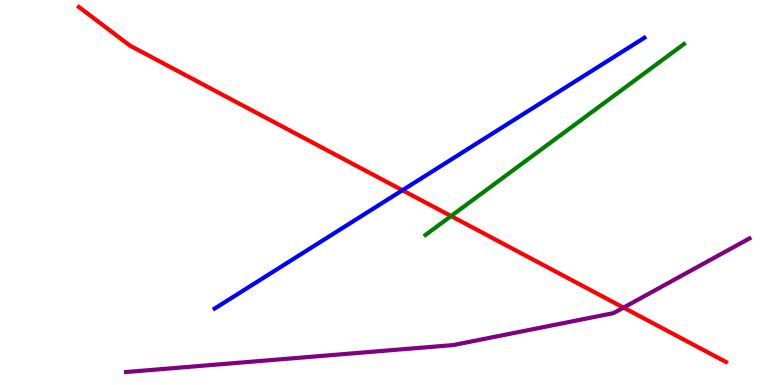[{'lines': ['blue', 'red'], 'intersections': [{'x': 5.19, 'y': 5.06}]}, {'lines': ['green', 'red'], 'intersections': [{'x': 5.82, 'y': 4.39}]}, {'lines': ['purple', 'red'], 'intersections': [{'x': 8.05, 'y': 2.01}]}, {'lines': ['blue', 'green'], 'intersections': []}, {'lines': ['blue', 'purple'], 'intersections': []}, {'lines': ['green', 'purple'], 'intersections': []}]